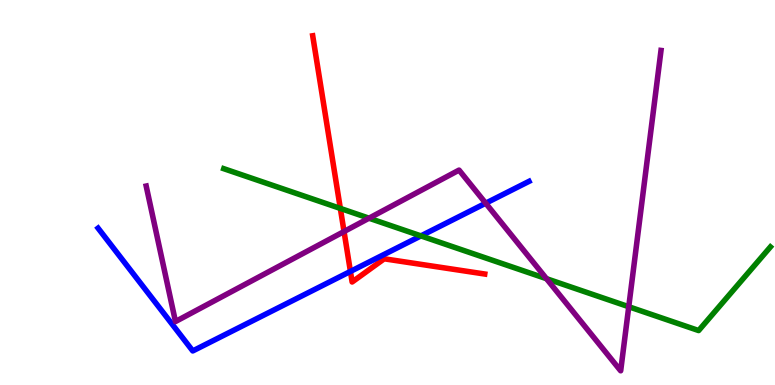[{'lines': ['blue', 'red'], 'intersections': [{'x': 4.52, 'y': 2.95}]}, {'lines': ['green', 'red'], 'intersections': [{'x': 4.39, 'y': 4.59}]}, {'lines': ['purple', 'red'], 'intersections': [{'x': 4.44, 'y': 3.99}]}, {'lines': ['blue', 'green'], 'intersections': [{'x': 5.43, 'y': 3.87}]}, {'lines': ['blue', 'purple'], 'intersections': [{'x': 6.27, 'y': 4.72}]}, {'lines': ['green', 'purple'], 'intersections': [{'x': 4.76, 'y': 4.33}, {'x': 7.05, 'y': 2.76}, {'x': 8.11, 'y': 2.03}]}]